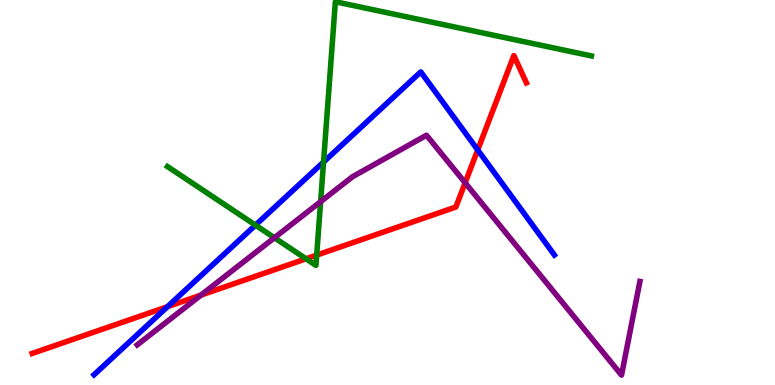[{'lines': ['blue', 'red'], 'intersections': [{'x': 2.16, 'y': 2.03}, {'x': 6.16, 'y': 6.11}]}, {'lines': ['green', 'red'], 'intersections': [{'x': 3.95, 'y': 3.28}, {'x': 4.09, 'y': 3.37}]}, {'lines': ['purple', 'red'], 'intersections': [{'x': 2.59, 'y': 2.33}, {'x': 6.0, 'y': 5.25}]}, {'lines': ['blue', 'green'], 'intersections': [{'x': 3.3, 'y': 4.15}, {'x': 4.17, 'y': 5.79}]}, {'lines': ['blue', 'purple'], 'intersections': []}, {'lines': ['green', 'purple'], 'intersections': [{'x': 3.54, 'y': 3.82}, {'x': 4.14, 'y': 4.76}]}]